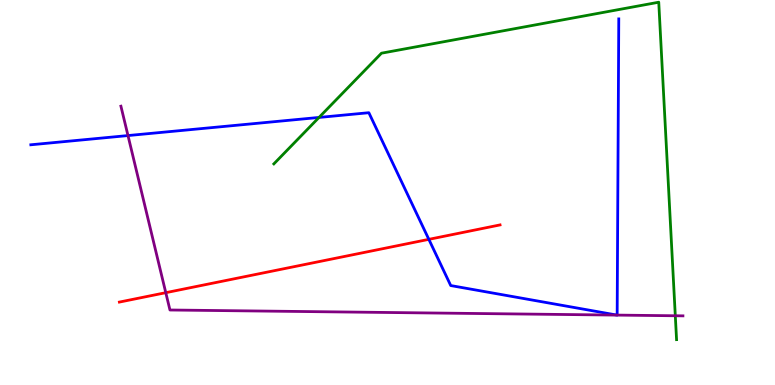[{'lines': ['blue', 'red'], 'intersections': [{'x': 5.53, 'y': 3.78}]}, {'lines': ['green', 'red'], 'intersections': []}, {'lines': ['purple', 'red'], 'intersections': [{'x': 2.14, 'y': 2.4}]}, {'lines': ['blue', 'green'], 'intersections': [{'x': 4.12, 'y': 6.95}]}, {'lines': ['blue', 'purple'], 'intersections': [{'x': 1.65, 'y': 6.48}, {'x': 7.96, 'y': 1.82}, {'x': 7.96, 'y': 1.82}]}, {'lines': ['green', 'purple'], 'intersections': [{'x': 8.71, 'y': 1.8}]}]